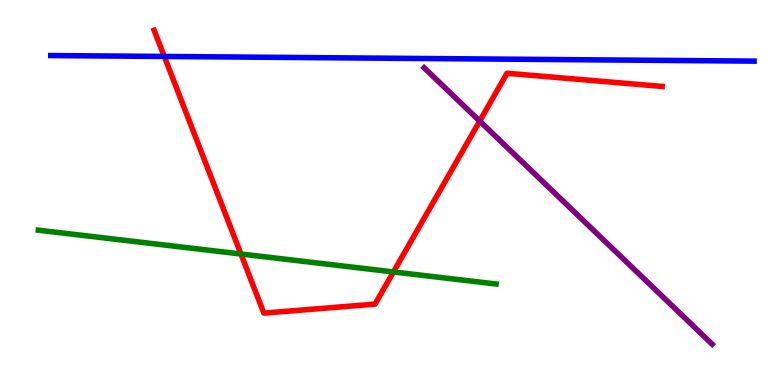[{'lines': ['blue', 'red'], 'intersections': [{'x': 2.12, 'y': 8.53}]}, {'lines': ['green', 'red'], 'intersections': [{'x': 3.11, 'y': 3.4}, {'x': 5.08, 'y': 2.94}]}, {'lines': ['purple', 'red'], 'intersections': [{'x': 6.19, 'y': 6.85}]}, {'lines': ['blue', 'green'], 'intersections': []}, {'lines': ['blue', 'purple'], 'intersections': []}, {'lines': ['green', 'purple'], 'intersections': []}]